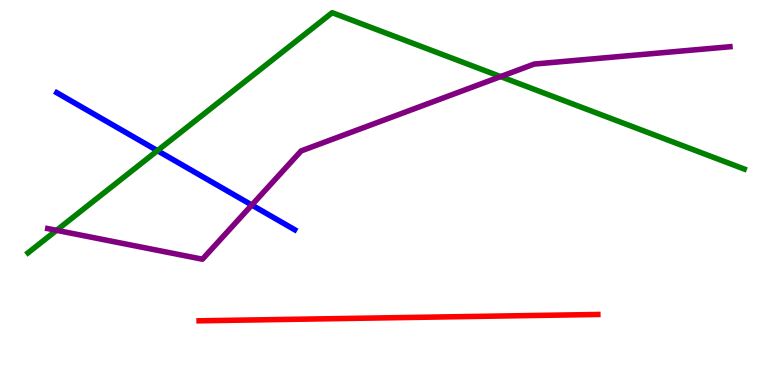[{'lines': ['blue', 'red'], 'intersections': []}, {'lines': ['green', 'red'], 'intersections': []}, {'lines': ['purple', 'red'], 'intersections': []}, {'lines': ['blue', 'green'], 'intersections': [{'x': 2.03, 'y': 6.09}]}, {'lines': ['blue', 'purple'], 'intersections': [{'x': 3.25, 'y': 4.67}]}, {'lines': ['green', 'purple'], 'intersections': [{'x': 0.73, 'y': 4.02}, {'x': 6.46, 'y': 8.01}]}]